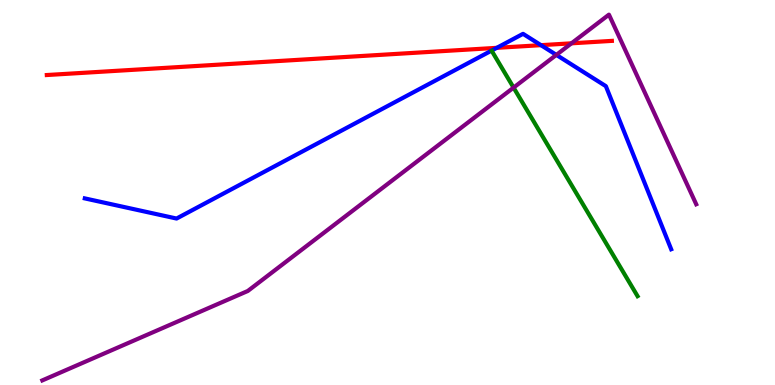[{'lines': ['blue', 'red'], 'intersections': [{'x': 6.41, 'y': 8.76}, {'x': 6.98, 'y': 8.83}]}, {'lines': ['green', 'red'], 'intersections': []}, {'lines': ['purple', 'red'], 'intersections': [{'x': 7.37, 'y': 8.87}]}, {'lines': ['blue', 'green'], 'intersections': []}, {'lines': ['blue', 'purple'], 'intersections': [{'x': 7.18, 'y': 8.57}]}, {'lines': ['green', 'purple'], 'intersections': [{'x': 6.63, 'y': 7.72}]}]